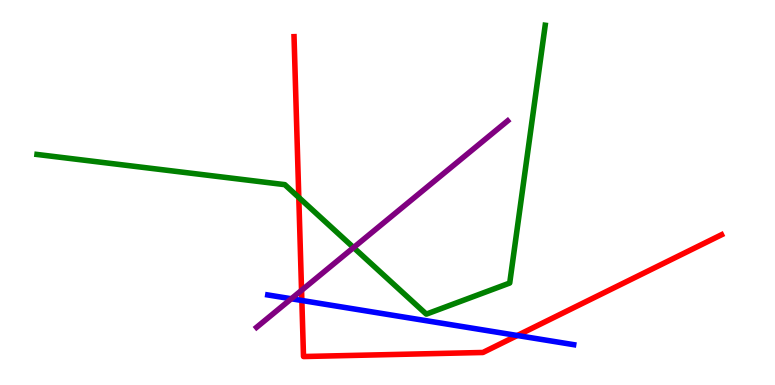[{'lines': ['blue', 'red'], 'intersections': [{'x': 3.89, 'y': 2.2}, {'x': 6.68, 'y': 1.29}]}, {'lines': ['green', 'red'], 'intersections': [{'x': 3.86, 'y': 4.87}]}, {'lines': ['purple', 'red'], 'intersections': [{'x': 3.89, 'y': 2.46}]}, {'lines': ['blue', 'green'], 'intersections': []}, {'lines': ['blue', 'purple'], 'intersections': [{'x': 3.76, 'y': 2.24}]}, {'lines': ['green', 'purple'], 'intersections': [{'x': 4.56, 'y': 3.57}]}]